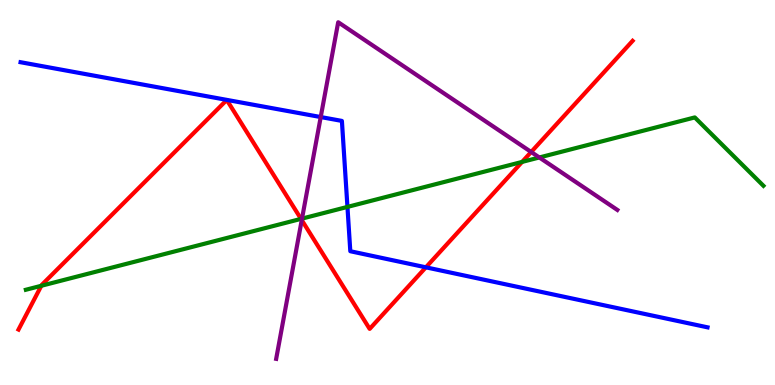[{'lines': ['blue', 'red'], 'intersections': [{'x': 5.5, 'y': 3.06}]}, {'lines': ['green', 'red'], 'intersections': [{'x': 0.533, 'y': 2.58}, {'x': 3.88, 'y': 4.31}, {'x': 6.74, 'y': 5.79}]}, {'lines': ['purple', 'red'], 'intersections': [{'x': 3.89, 'y': 4.28}, {'x': 6.85, 'y': 6.05}]}, {'lines': ['blue', 'green'], 'intersections': [{'x': 4.48, 'y': 4.63}]}, {'lines': ['blue', 'purple'], 'intersections': [{'x': 4.14, 'y': 6.96}]}, {'lines': ['green', 'purple'], 'intersections': [{'x': 3.9, 'y': 4.32}, {'x': 6.96, 'y': 5.91}]}]